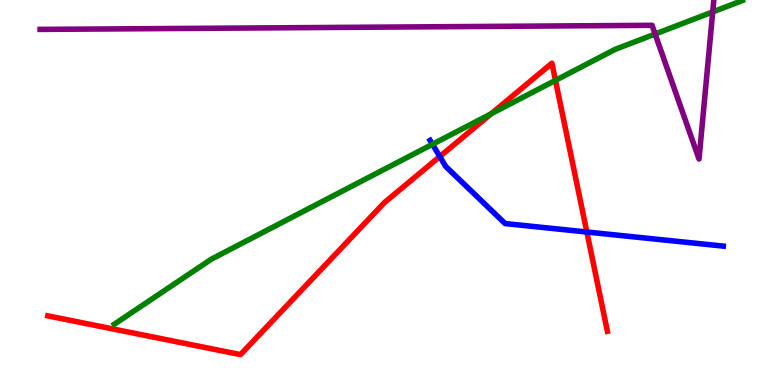[{'lines': ['blue', 'red'], 'intersections': [{'x': 5.67, 'y': 5.93}, {'x': 7.57, 'y': 3.97}]}, {'lines': ['green', 'red'], 'intersections': [{'x': 6.34, 'y': 7.04}, {'x': 7.17, 'y': 7.91}]}, {'lines': ['purple', 'red'], 'intersections': []}, {'lines': ['blue', 'green'], 'intersections': [{'x': 5.58, 'y': 6.25}]}, {'lines': ['blue', 'purple'], 'intersections': []}, {'lines': ['green', 'purple'], 'intersections': [{'x': 8.45, 'y': 9.12}, {'x': 9.2, 'y': 9.69}]}]